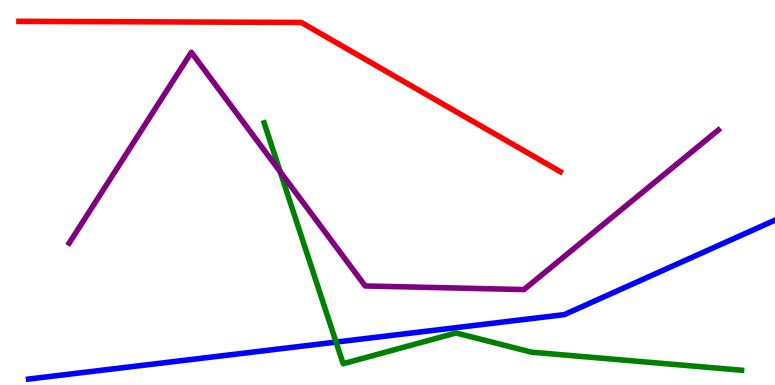[{'lines': ['blue', 'red'], 'intersections': []}, {'lines': ['green', 'red'], 'intersections': []}, {'lines': ['purple', 'red'], 'intersections': []}, {'lines': ['blue', 'green'], 'intersections': [{'x': 4.34, 'y': 1.11}]}, {'lines': ['blue', 'purple'], 'intersections': []}, {'lines': ['green', 'purple'], 'intersections': [{'x': 3.62, 'y': 5.54}]}]